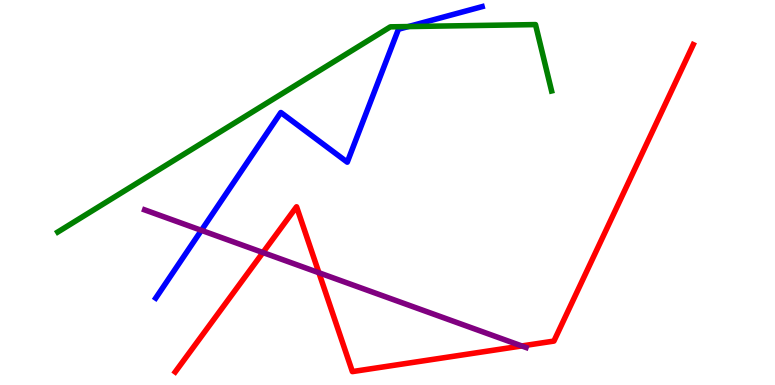[{'lines': ['blue', 'red'], 'intersections': []}, {'lines': ['green', 'red'], 'intersections': []}, {'lines': ['purple', 'red'], 'intersections': [{'x': 3.39, 'y': 3.44}, {'x': 4.11, 'y': 2.92}, {'x': 6.73, 'y': 1.01}]}, {'lines': ['blue', 'green'], 'intersections': [{'x': 5.27, 'y': 9.31}]}, {'lines': ['blue', 'purple'], 'intersections': [{'x': 2.6, 'y': 4.02}]}, {'lines': ['green', 'purple'], 'intersections': []}]